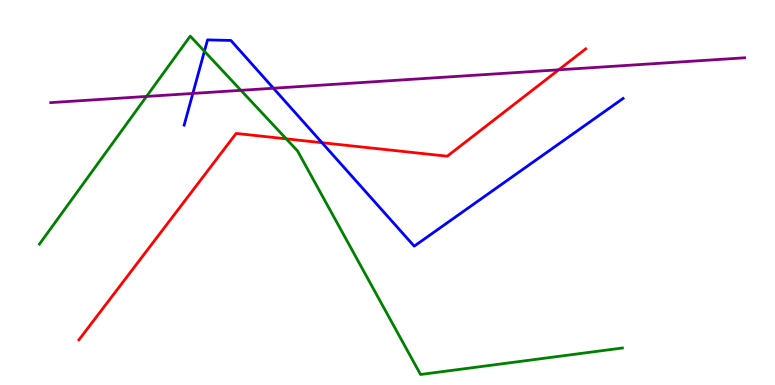[{'lines': ['blue', 'red'], 'intersections': [{'x': 4.15, 'y': 6.29}]}, {'lines': ['green', 'red'], 'intersections': [{'x': 3.69, 'y': 6.39}]}, {'lines': ['purple', 'red'], 'intersections': [{'x': 7.21, 'y': 8.19}]}, {'lines': ['blue', 'green'], 'intersections': [{'x': 2.64, 'y': 8.67}]}, {'lines': ['blue', 'purple'], 'intersections': [{'x': 2.49, 'y': 7.57}, {'x': 3.53, 'y': 7.71}]}, {'lines': ['green', 'purple'], 'intersections': [{'x': 1.89, 'y': 7.5}, {'x': 3.11, 'y': 7.65}]}]